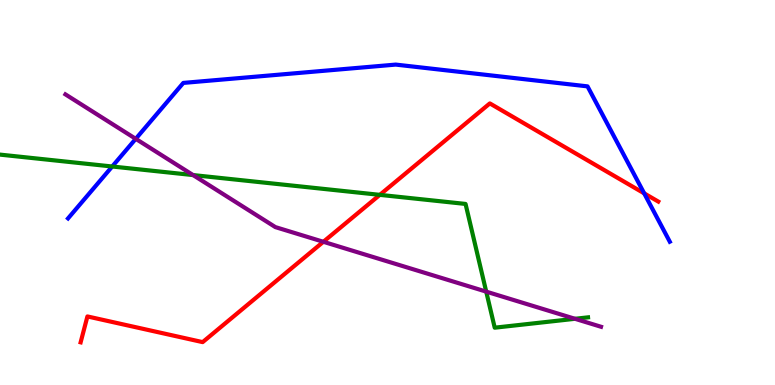[{'lines': ['blue', 'red'], 'intersections': [{'x': 8.31, 'y': 4.98}]}, {'lines': ['green', 'red'], 'intersections': [{'x': 4.9, 'y': 4.94}]}, {'lines': ['purple', 'red'], 'intersections': [{'x': 4.17, 'y': 3.72}]}, {'lines': ['blue', 'green'], 'intersections': [{'x': 1.45, 'y': 5.68}]}, {'lines': ['blue', 'purple'], 'intersections': [{'x': 1.75, 'y': 6.39}]}, {'lines': ['green', 'purple'], 'intersections': [{'x': 2.49, 'y': 5.45}, {'x': 6.27, 'y': 2.43}, {'x': 7.42, 'y': 1.72}]}]